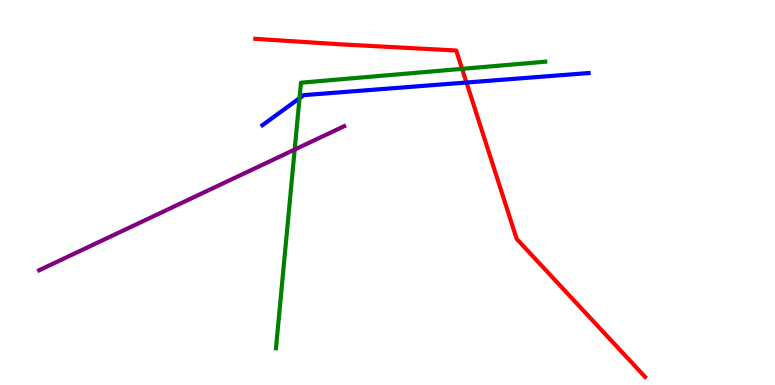[{'lines': ['blue', 'red'], 'intersections': [{'x': 6.02, 'y': 7.86}]}, {'lines': ['green', 'red'], 'intersections': [{'x': 5.96, 'y': 8.21}]}, {'lines': ['purple', 'red'], 'intersections': []}, {'lines': ['blue', 'green'], 'intersections': [{'x': 3.86, 'y': 7.45}]}, {'lines': ['blue', 'purple'], 'intersections': []}, {'lines': ['green', 'purple'], 'intersections': [{'x': 3.8, 'y': 6.11}]}]